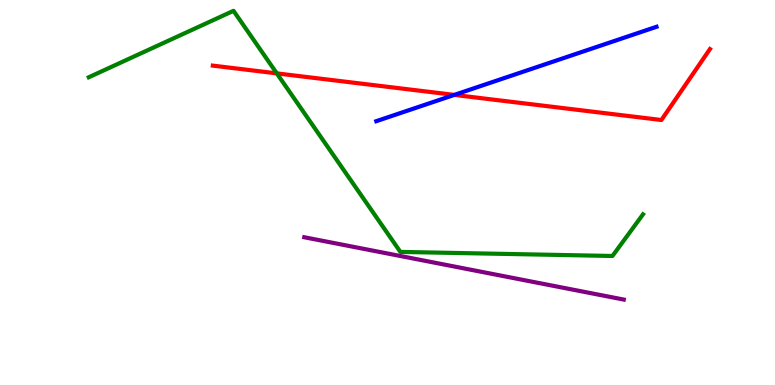[{'lines': ['blue', 'red'], 'intersections': [{'x': 5.86, 'y': 7.54}]}, {'lines': ['green', 'red'], 'intersections': [{'x': 3.57, 'y': 8.09}]}, {'lines': ['purple', 'red'], 'intersections': []}, {'lines': ['blue', 'green'], 'intersections': []}, {'lines': ['blue', 'purple'], 'intersections': []}, {'lines': ['green', 'purple'], 'intersections': []}]